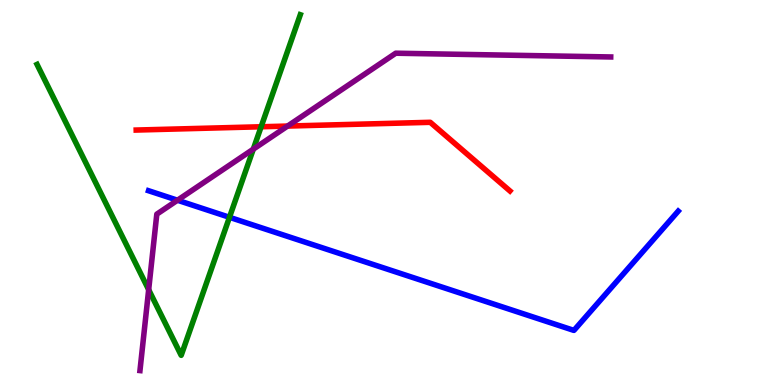[{'lines': ['blue', 'red'], 'intersections': []}, {'lines': ['green', 'red'], 'intersections': [{'x': 3.37, 'y': 6.71}]}, {'lines': ['purple', 'red'], 'intersections': [{'x': 3.71, 'y': 6.73}]}, {'lines': ['blue', 'green'], 'intersections': [{'x': 2.96, 'y': 4.36}]}, {'lines': ['blue', 'purple'], 'intersections': [{'x': 2.29, 'y': 4.8}]}, {'lines': ['green', 'purple'], 'intersections': [{'x': 1.92, 'y': 2.48}, {'x': 3.27, 'y': 6.13}]}]